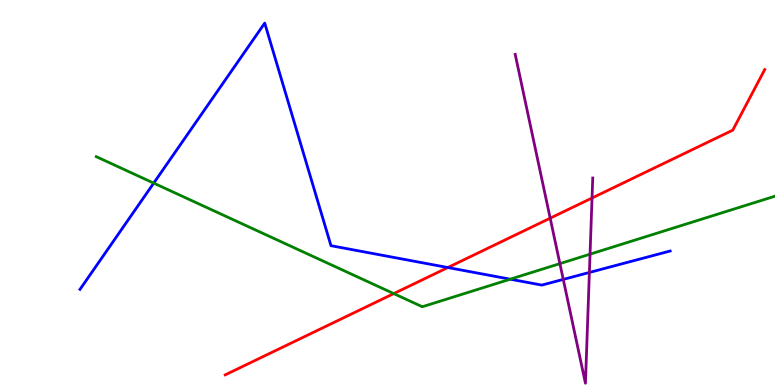[{'lines': ['blue', 'red'], 'intersections': [{'x': 5.78, 'y': 3.05}]}, {'lines': ['green', 'red'], 'intersections': [{'x': 5.08, 'y': 2.37}]}, {'lines': ['purple', 'red'], 'intersections': [{'x': 7.1, 'y': 4.33}, {'x': 7.64, 'y': 4.86}]}, {'lines': ['blue', 'green'], 'intersections': [{'x': 1.98, 'y': 5.24}, {'x': 6.58, 'y': 2.75}]}, {'lines': ['blue', 'purple'], 'intersections': [{'x': 7.27, 'y': 2.74}, {'x': 7.6, 'y': 2.92}]}, {'lines': ['green', 'purple'], 'intersections': [{'x': 7.22, 'y': 3.15}, {'x': 7.61, 'y': 3.4}]}]